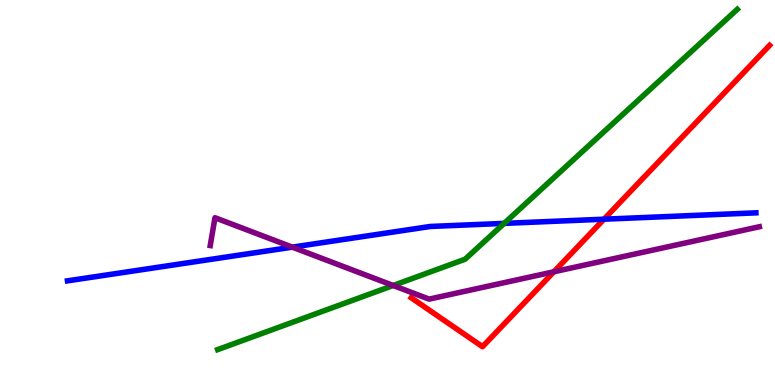[{'lines': ['blue', 'red'], 'intersections': [{'x': 7.79, 'y': 4.31}]}, {'lines': ['green', 'red'], 'intersections': []}, {'lines': ['purple', 'red'], 'intersections': [{'x': 7.15, 'y': 2.94}]}, {'lines': ['blue', 'green'], 'intersections': [{'x': 6.51, 'y': 4.2}]}, {'lines': ['blue', 'purple'], 'intersections': [{'x': 3.77, 'y': 3.58}]}, {'lines': ['green', 'purple'], 'intersections': [{'x': 5.07, 'y': 2.58}]}]